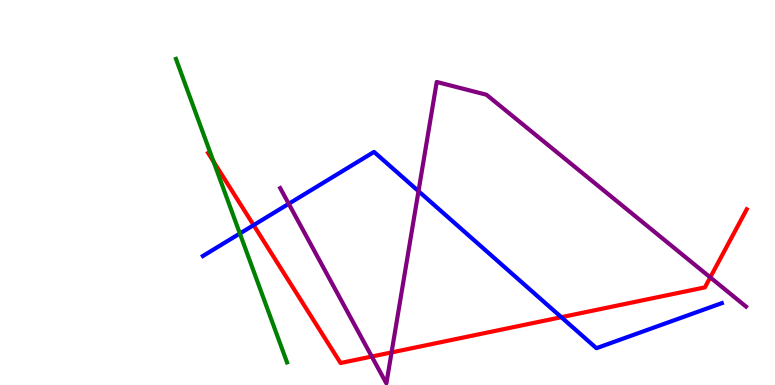[{'lines': ['blue', 'red'], 'intersections': [{'x': 3.27, 'y': 4.15}, {'x': 7.24, 'y': 1.76}]}, {'lines': ['green', 'red'], 'intersections': [{'x': 2.76, 'y': 5.8}]}, {'lines': ['purple', 'red'], 'intersections': [{'x': 4.8, 'y': 0.739}, {'x': 5.05, 'y': 0.846}, {'x': 9.16, 'y': 2.8}]}, {'lines': ['blue', 'green'], 'intersections': [{'x': 3.1, 'y': 3.93}]}, {'lines': ['blue', 'purple'], 'intersections': [{'x': 3.73, 'y': 4.71}, {'x': 5.4, 'y': 5.03}]}, {'lines': ['green', 'purple'], 'intersections': []}]